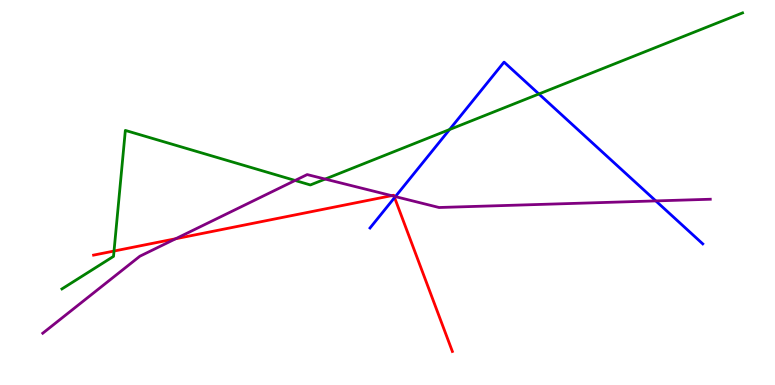[{'lines': ['blue', 'red'], 'intersections': [{'x': 5.09, 'y': 4.87}]}, {'lines': ['green', 'red'], 'intersections': [{'x': 1.47, 'y': 3.48}]}, {'lines': ['purple', 'red'], 'intersections': [{'x': 2.27, 'y': 3.8}, {'x': 5.05, 'y': 4.92}, {'x': 5.08, 'y': 4.9}]}, {'lines': ['blue', 'green'], 'intersections': [{'x': 5.8, 'y': 6.64}, {'x': 6.95, 'y': 7.56}]}, {'lines': ['blue', 'purple'], 'intersections': [{'x': 5.1, 'y': 4.89}, {'x': 8.46, 'y': 4.78}]}, {'lines': ['green', 'purple'], 'intersections': [{'x': 3.81, 'y': 5.31}, {'x': 4.2, 'y': 5.35}]}]